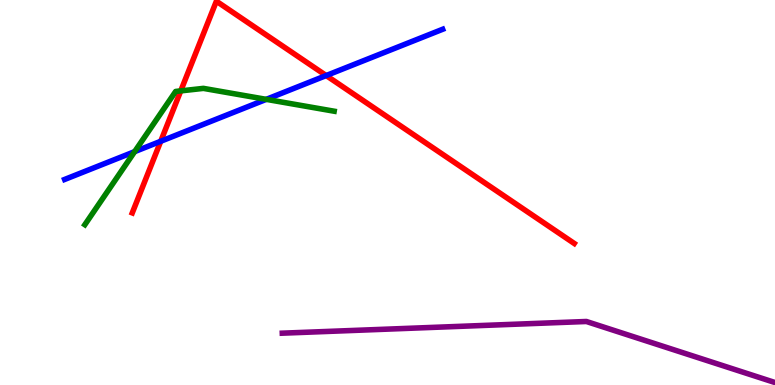[{'lines': ['blue', 'red'], 'intersections': [{'x': 2.07, 'y': 6.33}, {'x': 4.21, 'y': 8.04}]}, {'lines': ['green', 'red'], 'intersections': [{'x': 2.33, 'y': 7.64}]}, {'lines': ['purple', 'red'], 'intersections': []}, {'lines': ['blue', 'green'], 'intersections': [{'x': 1.74, 'y': 6.06}, {'x': 3.44, 'y': 7.42}]}, {'lines': ['blue', 'purple'], 'intersections': []}, {'lines': ['green', 'purple'], 'intersections': []}]